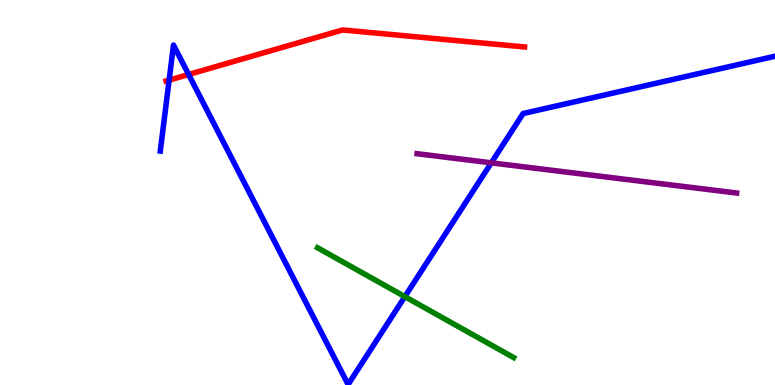[{'lines': ['blue', 'red'], 'intersections': [{'x': 2.18, 'y': 7.92}, {'x': 2.43, 'y': 8.07}]}, {'lines': ['green', 'red'], 'intersections': []}, {'lines': ['purple', 'red'], 'intersections': []}, {'lines': ['blue', 'green'], 'intersections': [{'x': 5.22, 'y': 2.3}]}, {'lines': ['blue', 'purple'], 'intersections': [{'x': 6.34, 'y': 5.77}]}, {'lines': ['green', 'purple'], 'intersections': []}]